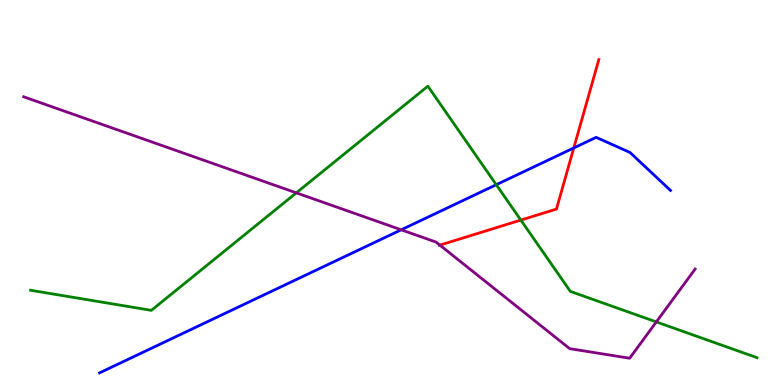[{'lines': ['blue', 'red'], 'intersections': [{'x': 7.4, 'y': 6.16}]}, {'lines': ['green', 'red'], 'intersections': [{'x': 6.72, 'y': 4.28}]}, {'lines': ['purple', 'red'], 'intersections': [{'x': 5.68, 'y': 3.63}]}, {'lines': ['blue', 'green'], 'intersections': [{'x': 6.4, 'y': 5.2}]}, {'lines': ['blue', 'purple'], 'intersections': [{'x': 5.18, 'y': 4.03}]}, {'lines': ['green', 'purple'], 'intersections': [{'x': 3.82, 'y': 4.99}, {'x': 8.47, 'y': 1.64}]}]